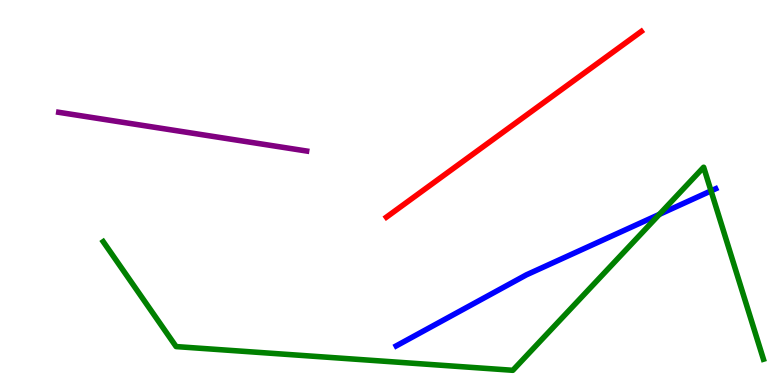[{'lines': ['blue', 'red'], 'intersections': []}, {'lines': ['green', 'red'], 'intersections': []}, {'lines': ['purple', 'red'], 'intersections': []}, {'lines': ['blue', 'green'], 'intersections': [{'x': 8.51, 'y': 4.43}, {'x': 9.17, 'y': 5.04}]}, {'lines': ['blue', 'purple'], 'intersections': []}, {'lines': ['green', 'purple'], 'intersections': []}]